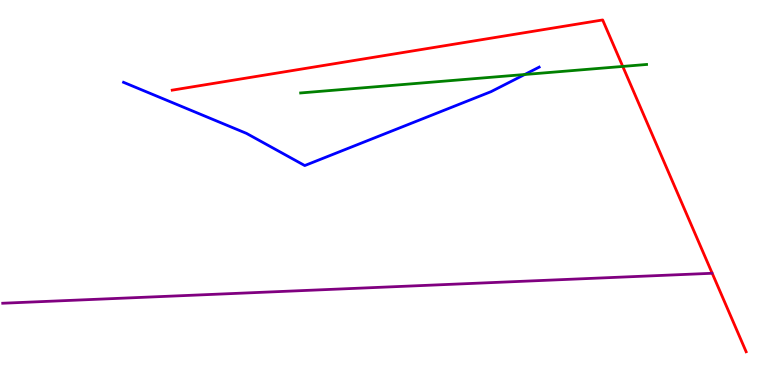[{'lines': ['blue', 'red'], 'intersections': []}, {'lines': ['green', 'red'], 'intersections': [{'x': 8.04, 'y': 8.27}]}, {'lines': ['purple', 'red'], 'intersections': []}, {'lines': ['blue', 'green'], 'intersections': [{'x': 6.77, 'y': 8.06}]}, {'lines': ['blue', 'purple'], 'intersections': []}, {'lines': ['green', 'purple'], 'intersections': []}]